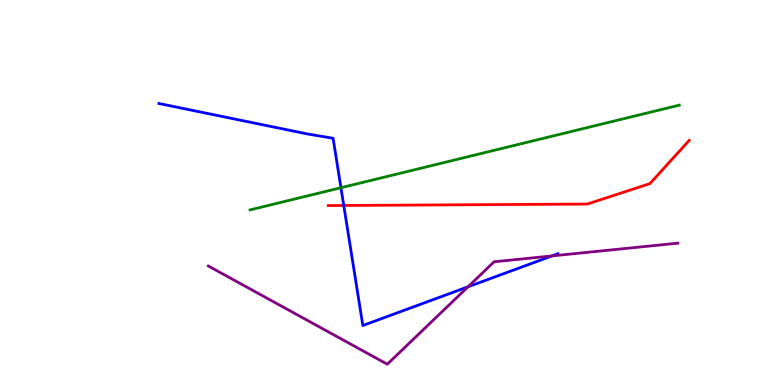[{'lines': ['blue', 'red'], 'intersections': [{'x': 4.44, 'y': 4.66}]}, {'lines': ['green', 'red'], 'intersections': []}, {'lines': ['purple', 'red'], 'intersections': []}, {'lines': ['blue', 'green'], 'intersections': [{'x': 4.4, 'y': 5.12}]}, {'lines': ['blue', 'purple'], 'intersections': [{'x': 6.04, 'y': 2.55}, {'x': 7.12, 'y': 3.35}]}, {'lines': ['green', 'purple'], 'intersections': []}]